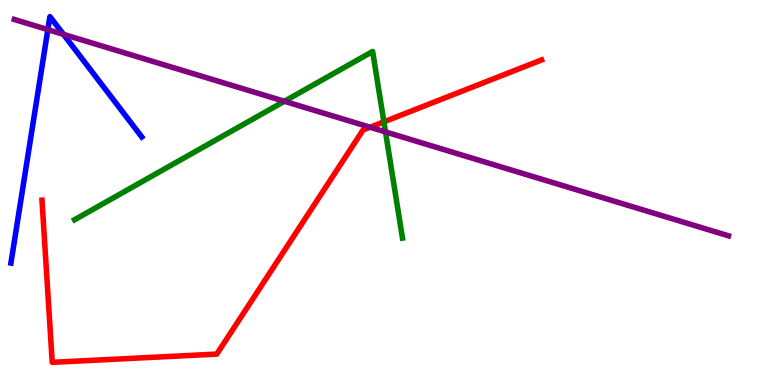[{'lines': ['blue', 'red'], 'intersections': []}, {'lines': ['green', 'red'], 'intersections': [{'x': 4.95, 'y': 6.84}]}, {'lines': ['purple', 'red'], 'intersections': [{'x': 4.78, 'y': 6.7}]}, {'lines': ['blue', 'green'], 'intersections': []}, {'lines': ['blue', 'purple'], 'intersections': [{'x': 0.618, 'y': 9.23}, {'x': 0.819, 'y': 9.11}]}, {'lines': ['green', 'purple'], 'intersections': [{'x': 3.67, 'y': 7.37}, {'x': 4.97, 'y': 6.57}]}]